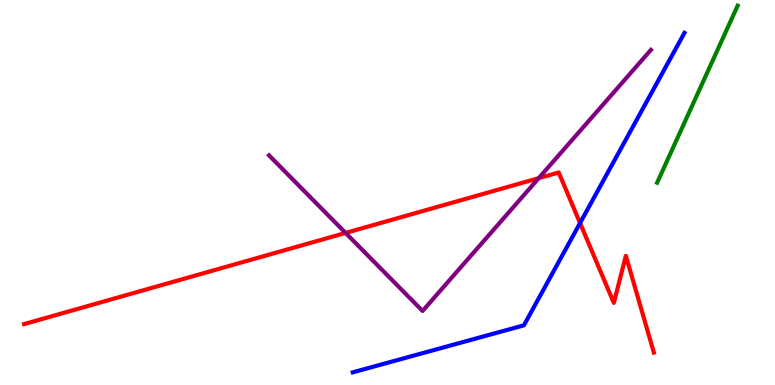[{'lines': ['blue', 'red'], 'intersections': [{'x': 7.48, 'y': 4.21}]}, {'lines': ['green', 'red'], 'intersections': []}, {'lines': ['purple', 'red'], 'intersections': [{'x': 4.46, 'y': 3.95}, {'x': 6.95, 'y': 5.37}]}, {'lines': ['blue', 'green'], 'intersections': []}, {'lines': ['blue', 'purple'], 'intersections': []}, {'lines': ['green', 'purple'], 'intersections': []}]